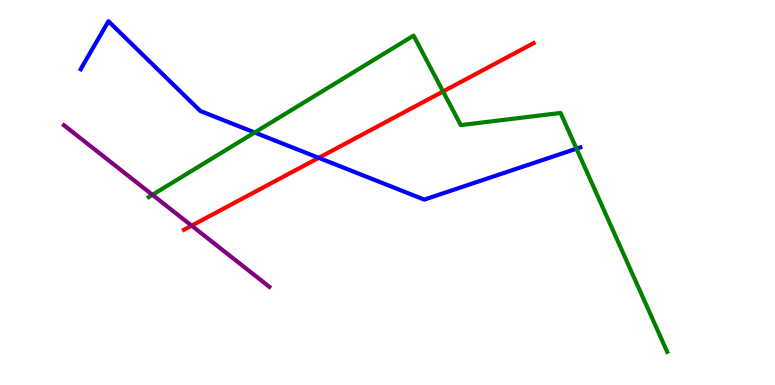[{'lines': ['blue', 'red'], 'intersections': [{'x': 4.11, 'y': 5.9}]}, {'lines': ['green', 'red'], 'intersections': [{'x': 5.72, 'y': 7.62}]}, {'lines': ['purple', 'red'], 'intersections': [{'x': 2.47, 'y': 4.14}]}, {'lines': ['blue', 'green'], 'intersections': [{'x': 3.29, 'y': 6.56}, {'x': 7.44, 'y': 6.14}]}, {'lines': ['blue', 'purple'], 'intersections': []}, {'lines': ['green', 'purple'], 'intersections': [{'x': 1.97, 'y': 4.94}]}]